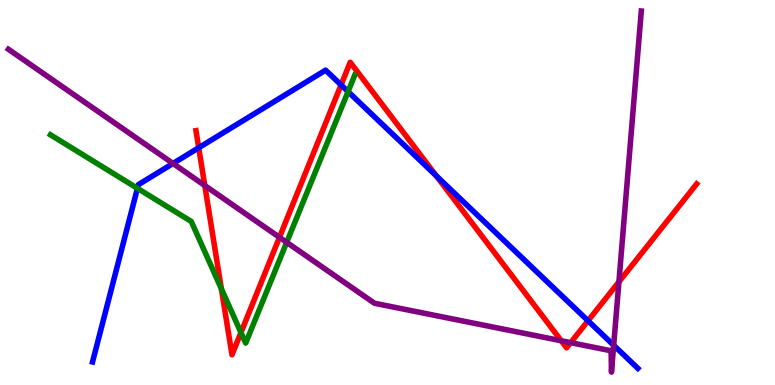[{'lines': ['blue', 'red'], 'intersections': [{'x': 2.56, 'y': 6.16}, {'x': 4.4, 'y': 7.79}, {'x': 5.63, 'y': 5.43}, {'x': 7.59, 'y': 1.67}]}, {'lines': ['green', 'red'], 'intersections': [{'x': 2.86, 'y': 2.5}, {'x': 3.11, 'y': 1.36}]}, {'lines': ['purple', 'red'], 'intersections': [{'x': 2.64, 'y': 5.18}, {'x': 3.61, 'y': 3.84}, {'x': 7.24, 'y': 1.15}, {'x': 7.36, 'y': 1.1}, {'x': 7.99, 'y': 2.68}]}, {'lines': ['blue', 'green'], 'intersections': [{'x': 1.77, 'y': 5.11}, {'x': 4.49, 'y': 7.62}]}, {'lines': ['blue', 'purple'], 'intersections': [{'x': 2.23, 'y': 5.75}, {'x': 7.92, 'y': 1.03}]}, {'lines': ['green', 'purple'], 'intersections': [{'x': 3.7, 'y': 3.71}]}]